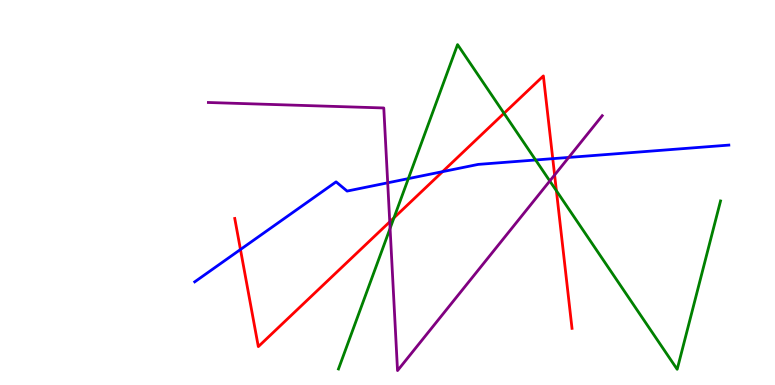[{'lines': ['blue', 'red'], 'intersections': [{'x': 3.1, 'y': 3.52}, {'x': 5.71, 'y': 5.54}, {'x': 7.13, 'y': 5.88}]}, {'lines': ['green', 'red'], 'intersections': [{'x': 5.08, 'y': 4.34}, {'x': 6.5, 'y': 7.06}, {'x': 7.18, 'y': 5.05}]}, {'lines': ['purple', 'red'], 'intersections': [{'x': 5.03, 'y': 4.24}, {'x': 7.16, 'y': 5.45}]}, {'lines': ['blue', 'green'], 'intersections': [{'x': 5.27, 'y': 5.36}, {'x': 6.91, 'y': 5.84}]}, {'lines': ['blue', 'purple'], 'intersections': [{'x': 5.0, 'y': 5.25}, {'x': 7.34, 'y': 5.91}]}, {'lines': ['green', 'purple'], 'intersections': [{'x': 5.03, 'y': 4.07}, {'x': 7.09, 'y': 5.3}]}]